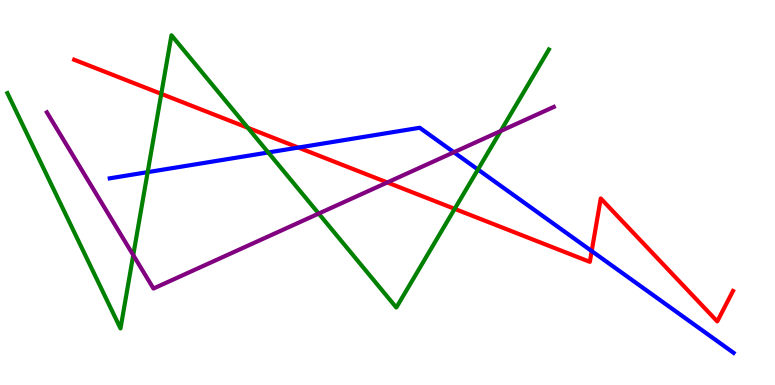[{'lines': ['blue', 'red'], 'intersections': [{'x': 3.85, 'y': 6.17}, {'x': 7.63, 'y': 3.48}]}, {'lines': ['green', 'red'], 'intersections': [{'x': 2.08, 'y': 7.56}, {'x': 3.2, 'y': 6.68}, {'x': 5.87, 'y': 4.57}]}, {'lines': ['purple', 'red'], 'intersections': [{'x': 5.0, 'y': 5.26}]}, {'lines': ['blue', 'green'], 'intersections': [{'x': 1.91, 'y': 5.53}, {'x': 3.46, 'y': 6.04}, {'x': 6.17, 'y': 5.6}]}, {'lines': ['blue', 'purple'], 'intersections': [{'x': 5.86, 'y': 6.05}]}, {'lines': ['green', 'purple'], 'intersections': [{'x': 1.72, 'y': 3.37}, {'x': 4.11, 'y': 4.45}, {'x': 6.46, 'y': 6.6}]}]